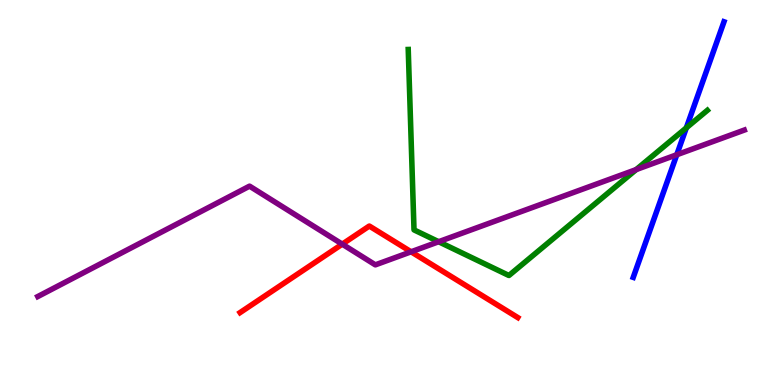[{'lines': ['blue', 'red'], 'intersections': []}, {'lines': ['green', 'red'], 'intersections': []}, {'lines': ['purple', 'red'], 'intersections': [{'x': 4.42, 'y': 3.66}, {'x': 5.3, 'y': 3.46}]}, {'lines': ['blue', 'green'], 'intersections': [{'x': 8.86, 'y': 6.68}]}, {'lines': ['blue', 'purple'], 'intersections': [{'x': 8.73, 'y': 5.98}]}, {'lines': ['green', 'purple'], 'intersections': [{'x': 5.66, 'y': 3.72}, {'x': 8.21, 'y': 5.6}]}]